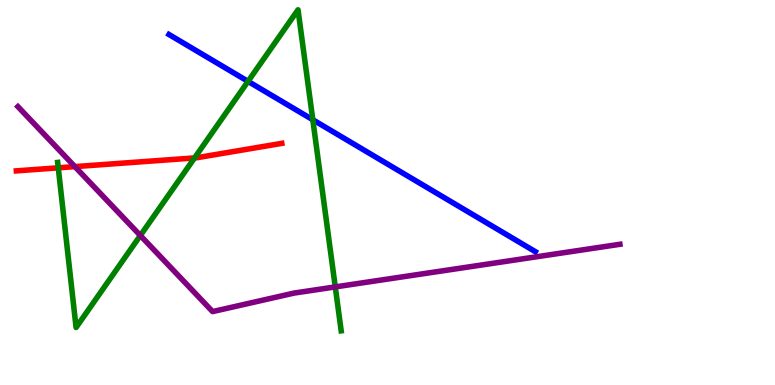[{'lines': ['blue', 'red'], 'intersections': []}, {'lines': ['green', 'red'], 'intersections': [{'x': 0.752, 'y': 5.64}, {'x': 2.51, 'y': 5.9}]}, {'lines': ['purple', 'red'], 'intersections': [{'x': 0.966, 'y': 5.67}]}, {'lines': ['blue', 'green'], 'intersections': [{'x': 3.2, 'y': 7.89}, {'x': 4.04, 'y': 6.89}]}, {'lines': ['blue', 'purple'], 'intersections': []}, {'lines': ['green', 'purple'], 'intersections': [{'x': 1.81, 'y': 3.88}, {'x': 4.33, 'y': 2.55}]}]